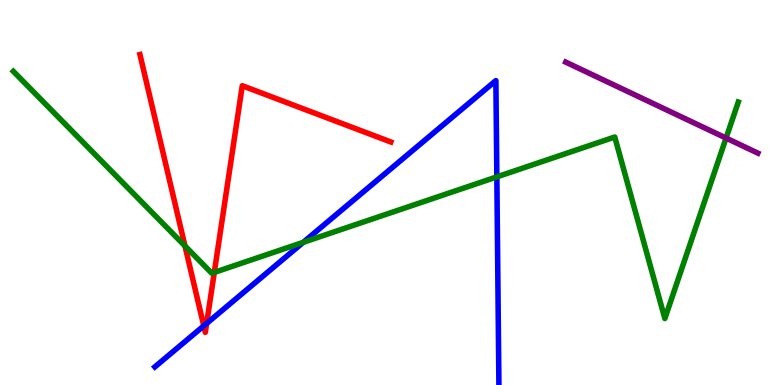[{'lines': ['blue', 'red'], 'intersections': [{'x': 2.63, 'y': 1.54}, {'x': 2.67, 'y': 1.6}]}, {'lines': ['green', 'red'], 'intersections': [{'x': 2.39, 'y': 3.61}, {'x': 2.77, 'y': 2.92}]}, {'lines': ['purple', 'red'], 'intersections': []}, {'lines': ['blue', 'green'], 'intersections': [{'x': 3.91, 'y': 3.71}, {'x': 6.41, 'y': 5.41}]}, {'lines': ['blue', 'purple'], 'intersections': []}, {'lines': ['green', 'purple'], 'intersections': [{'x': 9.37, 'y': 6.41}]}]